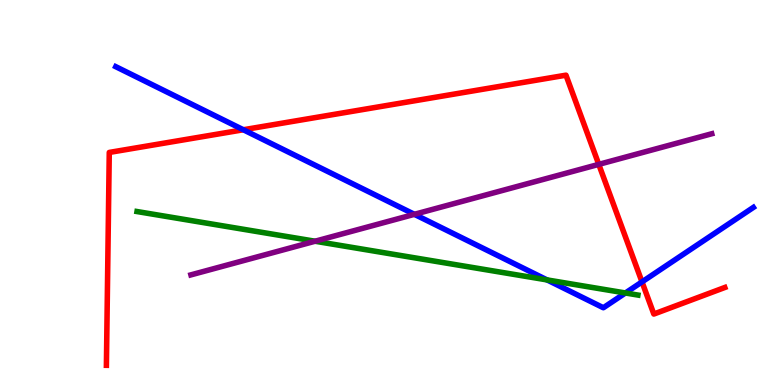[{'lines': ['blue', 'red'], 'intersections': [{'x': 3.14, 'y': 6.63}, {'x': 8.28, 'y': 2.68}]}, {'lines': ['green', 'red'], 'intersections': []}, {'lines': ['purple', 'red'], 'intersections': [{'x': 7.73, 'y': 5.73}]}, {'lines': ['blue', 'green'], 'intersections': [{'x': 7.06, 'y': 2.73}, {'x': 8.07, 'y': 2.39}]}, {'lines': ['blue', 'purple'], 'intersections': [{'x': 5.35, 'y': 4.43}]}, {'lines': ['green', 'purple'], 'intersections': [{'x': 4.07, 'y': 3.73}]}]